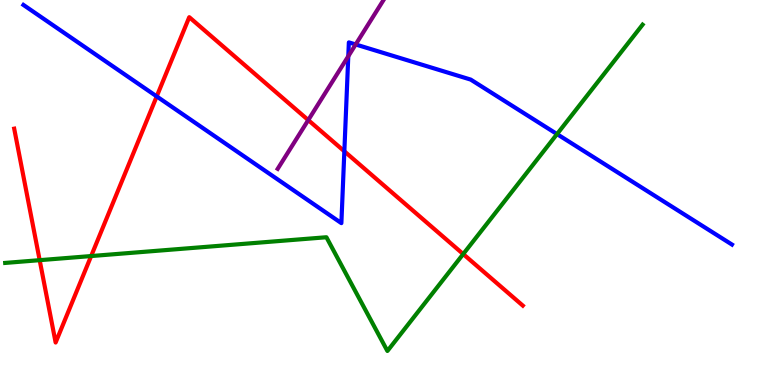[{'lines': ['blue', 'red'], 'intersections': [{'x': 2.02, 'y': 7.5}, {'x': 4.44, 'y': 6.07}]}, {'lines': ['green', 'red'], 'intersections': [{'x': 0.512, 'y': 3.24}, {'x': 1.18, 'y': 3.35}, {'x': 5.98, 'y': 3.4}]}, {'lines': ['purple', 'red'], 'intersections': [{'x': 3.98, 'y': 6.88}]}, {'lines': ['blue', 'green'], 'intersections': [{'x': 7.19, 'y': 6.52}]}, {'lines': ['blue', 'purple'], 'intersections': [{'x': 4.49, 'y': 8.54}, {'x': 4.59, 'y': 8.85}]}, {'lines': ['green', 'purple'], 'intersections': []}]